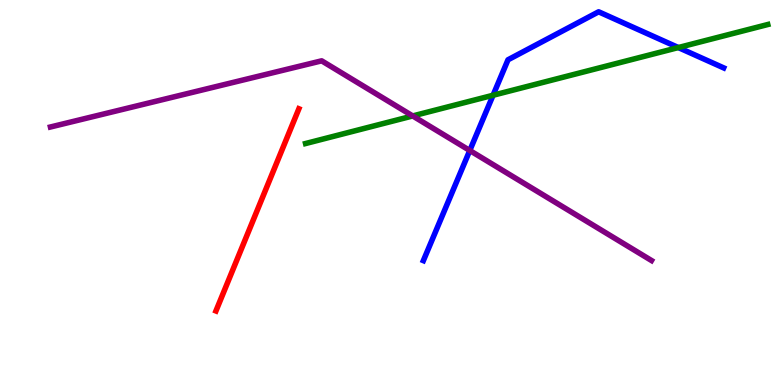[{'lines': ['blue', 'red'], 'intersections': []}, {'lines': ['green', 'red'], 'intersections': []}, {'lines': ['purple', 'red'], 'intersections': []}, {'lines': ['blue', 'green'], 'intersections': [{'x': 6.36, 'y': 7.53}, {'x': 8.75, 'y': 8.76}]}, {'lines': ['blue', 'purple'], 'intersections': [{'x': 6.06, 'y': 6.09}]}, {'lines': ['green', 'purple'], 'intersections': [{'x': 5.33, 'y': 6.99}]}]